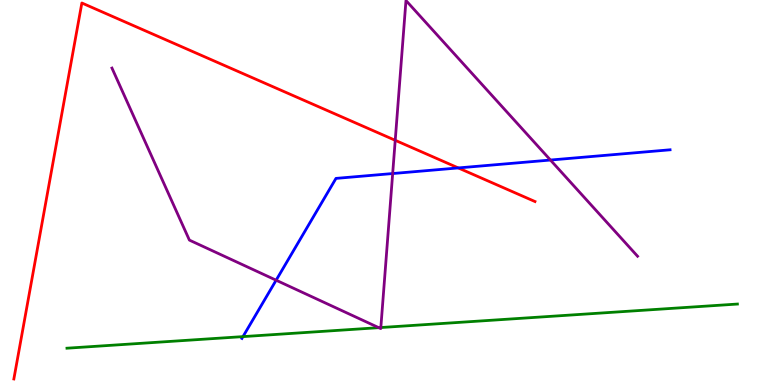[{'lines': ['blue', 'red'], 'intersections': [{'x': 5.91, 'y': 5.64}]}, {'lines': ['green', 'red'], 'intersections': []}, {'lines': ['purple', 'red'], 'intersections': [{'x': 5.1, 'y': 6.36}]}, {'lines': ['blue', 'green'], 'intersections': [{'x': 3.14, 'y': 1.26}]}, {'lines': ['blue', 'purple'], 'intersections': [{'x': 3.56, 'y': 2.72}, {'x': 5.07, 'y': 5.49}, {'x': 7.1, 'y': 5.84}]}, {'lines': ['green', 'purple'], 'intersections': [{'x': 4.89, 'y': 1.49}, {'x': 4.91, 'y': 1.49}]}]